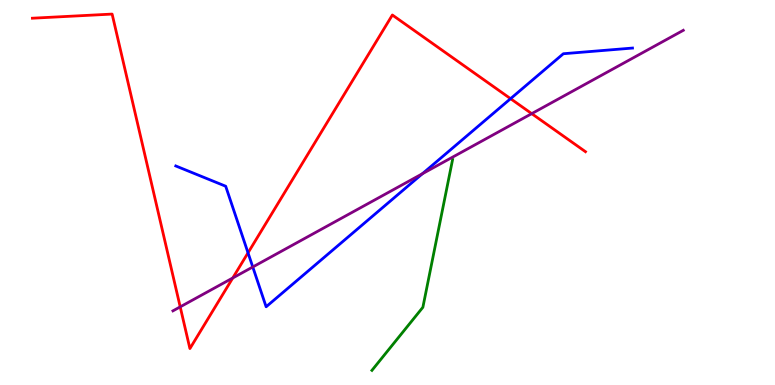[{'lines': ['blue', 'red'], 'intersections': [{'x': 3.2, 'y': 3.43}, {'x': 6.59, 'y': 7.44}]}, {'lines': ['green', 'red'], 'intersections': []}, {'lines': ['purple', 'red'], 'intersections': [{'x': 2.33, 'y': 2.03}, {'x': 3.0, 'y': 2.78}, {'x': 6.86, 'y': 7.05}]}, {'lines': ['blue', 'green'], 'intersections': []}, {'lines': ['blue', 'purple'], 'intersections': [{'x': 3.26, 'y': 3.07}, {'x': 5.45, 'y': 5.49}]}, {'lines': ['green', 'purple'], 'intersections': []}]